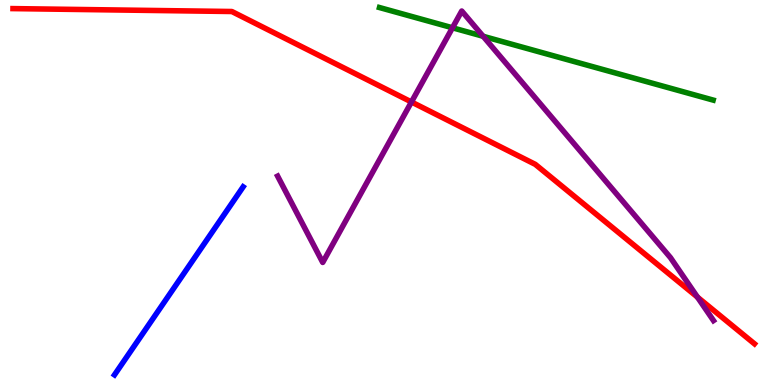[{'lines': ['blue', 'red'], 'intersections': []}, {'lines': ['green', 'red'], 'intersections': []}, {'lines': ['purple', 'red'], 'intersections': [{'x': 5.31, 'y': 7.35}, {'x': 9.0, 'y': 2.28}]}, {'lines': ['blue', 'green'], 'intersections': []}, {'lines': ['blue', 'purple'], 'intersections': []}, {'lines': ['green', 'purple'], 'intersections': [{'x': 5.84, 'y': 9.28}, {'x': 6.23, 'y': 9.06}]}]